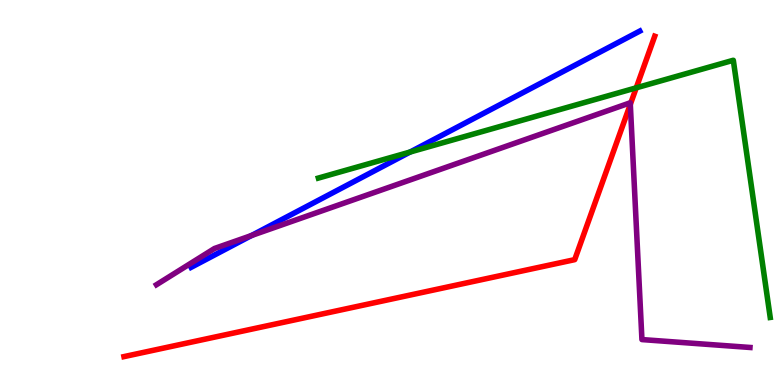[{'lines': ['blue', 'red'], 'intersections': []}, {'lines': ['green', 'red'], 'intersections': [{'x': 8.21, 'y': 7.72}]}, {'lines': ['purple', 'red'], 'intersections': [{'x': 8.13, 'y': 7.29}]}, {'lines': ['blue', 'green'], 'intersections': [{'x': 5.29, 'y': 6.05}]}, {'lines': ['blue', 'purple'], 'intersections': [{'x': 3.25, 'y': 3.88}]}, {'lines': ['green', 'purple'], 'intersections': []}]